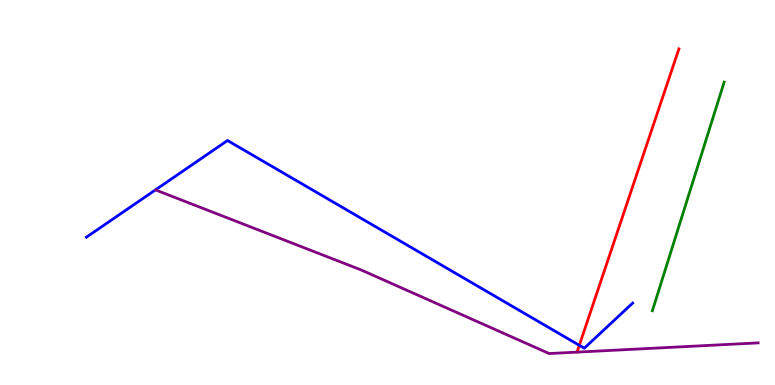[{'lines': ['blue', 'red'], 'intersections': [{'x': 7.47, 'y': 1.03}]}, {'lines': ['green', 'red'], 'intersections': []}, {'lines': ['purple', 'red'], 'intersections': []}, {'lines': ['blue', 'green'], 'intersections': []}, {'lines': ['blue', 'purple'], 'intersections': []}, {'lines': ['green', 'purple'], 'intersections': []}]